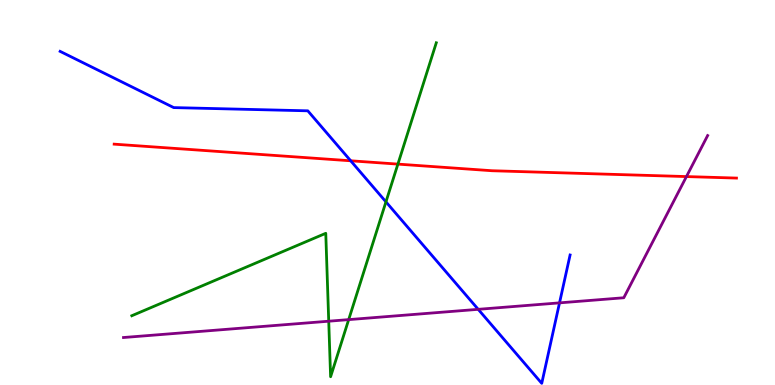[{'lines': ['blue', 'red'], 'intersections': [{'x': 4.53, 'y': 5.82}]}, {'lines': ['green', 'red'], 'intersections': [{'x': 5.13, 'y': 5.74}]}, {'lines': ['purple', 'red'], 'intersections': [{'x': 8.86, 'y': 5.41}]}, {'lines': ['blue', 'green'], 'intersections': [{'x': 4.98, 'y': 4.76}]}, {'lines': ['blue', 'purple'], 'intersections': [{'x': 6.17, 'y': 1.97}, {'x': 7.22, 'y': 2.13}]}, {'lines': ['green', 'purple'], 'intersections': [{'x': 4.24, 'y': 1.66}, {'x': 4.5, 'y': 1.7}]}]